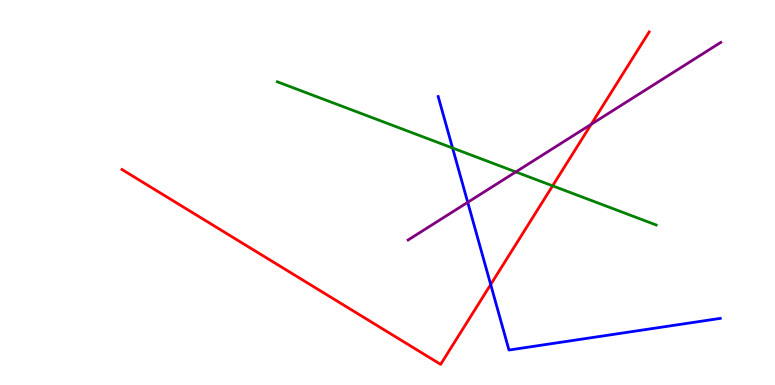[{'lines': ['blue', 'red'], 'intersections': [{'x': 6.33, 'y': 2.61}]}, {'lines': ['green', 'red'], 'intersections': [{'x': 7.13, 'y': 5.17}]}, {'lines': ['purple', 'red'], 'intersections': [{'x': 7.63, 'y': 6.77}]}, {'lines': ['blue', 'green'], 'intersections': [{'x': 5.84, 'y': 6.16}]}, {'lines': ['blue', 'purple'], 'intersections': [{'x': 6.04, 'y': 4.75}]}, {'lines': ['green', 'purple'], 'intersections': [{'x': 6.66, 'y': 5.53}]}]